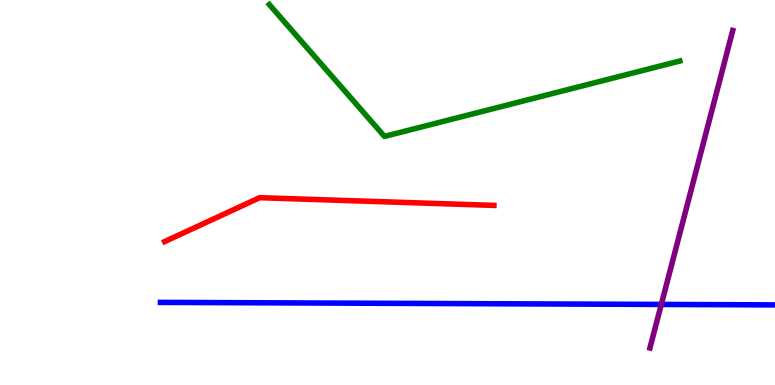[{'lines': ['blue', 'red'], 'intersections': []}, {'lines': ['green', 'red'], 'intersections': []}, {'lines': ['purple', 'red'], 'intersections': []}, {'lines': ['blue', 'green'], 'intersections': []}, {'lines': ['blue', 'purple'], 'intersections': [{'x': 8.53, 'y': 2.09}]}, {'lines': ['green', 'purple'], 'intersections': []}]